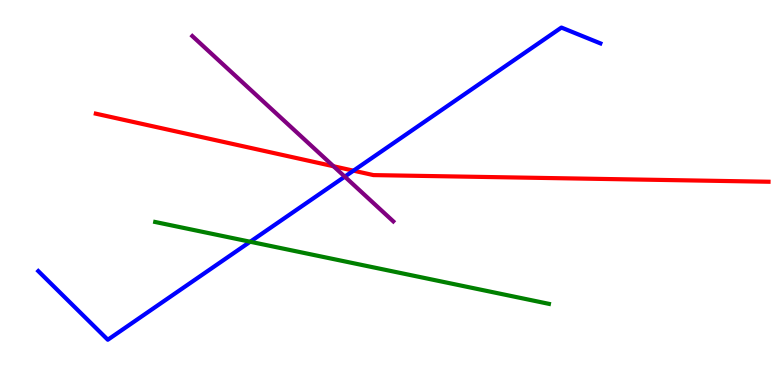[{'lines': ['blue', 'red'], 'intersections': [{'x': 4.56, 'y': 5.57}]}, {'lines': ['green', 'red'], 'intersections': []}, {'lines': ['purple', 'red'], 'intersections': [{'x': 4.3, 'y': 5.68}]}, {'lines': ['blue', 'green'], 'intersections': [{'x': 3.23, 'y': 3.72}]}, {'lines': ['blue', 'purple'], 'intersections': [{'x': 4.45, 'y': 5.41}]}, {'lines': ['green', 'purple'], 'intersections': []}]